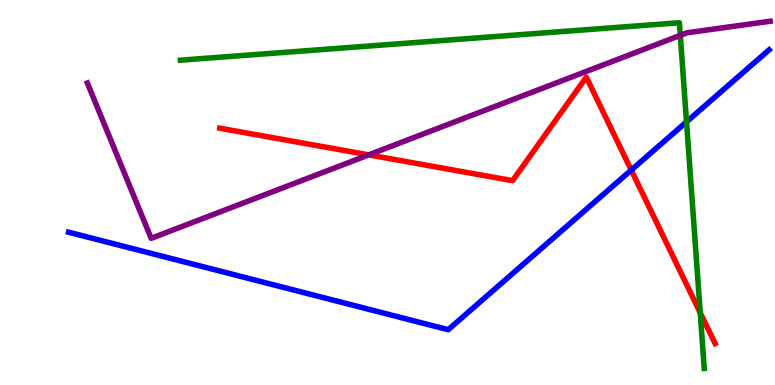[{'lines': ['blue', 'red'], 'intersections': [{'x': 8.15, 'y': 5.58}]}, {'lines': ['green', 'red'], 'intersections': [{'x': 9.04, 'y': 1.88}]}, {'lines': ['purple', 'red'], 'intersections': [{'x': 4.76, 'y': 5.98}]}, {'lines': ['blue', 'green'], 'intersections': [{'x': 8.86, 'y': 6.83}]}, {'lines': ['blue', 'purple'], 'intersections': []}, {'lines': ['green', 'purple'], 'intersections': [{'x': 8.78, 'y': 9.08}]}]